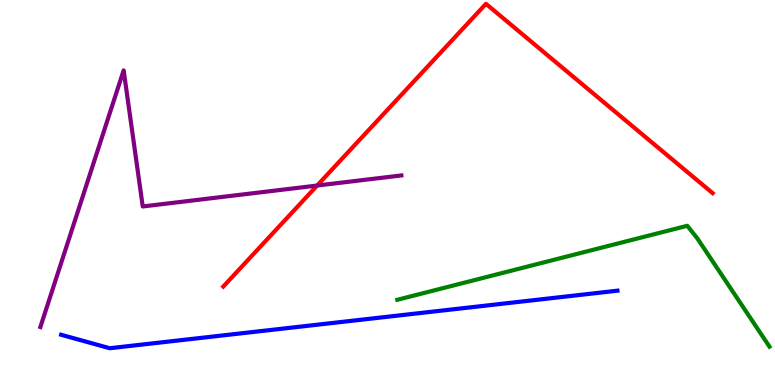[{'lines': ['blue', 'red'], 'intersections': []}, {'lines': ['green', 'red'], 'intersections': []}, {'lines': ['purple', 'red'], 'intersections': [{'x': 4.09, 'y': 5.18}]}, {'lines': ['blue', 'green'], 'intersections': []}, {'lines': ['blue', 'purple'], 'intersections': []}, {'lines': ['green', 'purple'], 'intersections': []}]